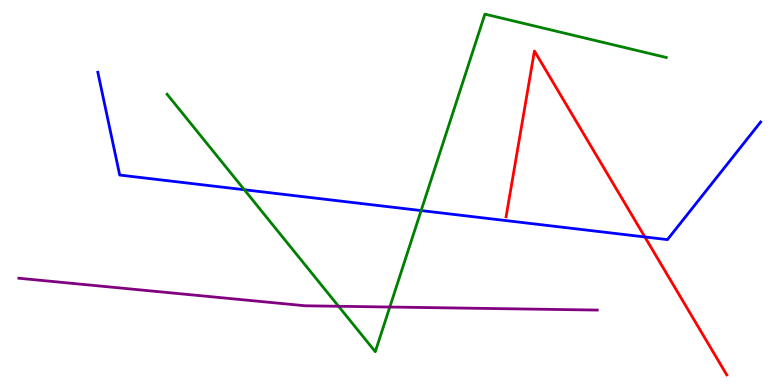[{'lines': ['blue', 'red'], 'intersections': [{'x': 8.32, 'y': 3.85}]}, {'lines': ['green', 'red'], 'intersections': []}, {'lines': ['purple', 'red'], 'intersections': []}, {'lines': ['blue', 'green'], 'intersections': [{'x': 3.15, 'y': 5.07}, {'x': 5.43, 'y': 4.53}]}, {'lines': ['blue', 'purple'], 'intersections': []}, {'lines': ['green', 'purple'], 'intersections': [{'x': 4.37, 'y': 2.04}, {'x': 5.03, 'y': 2.03}]}]